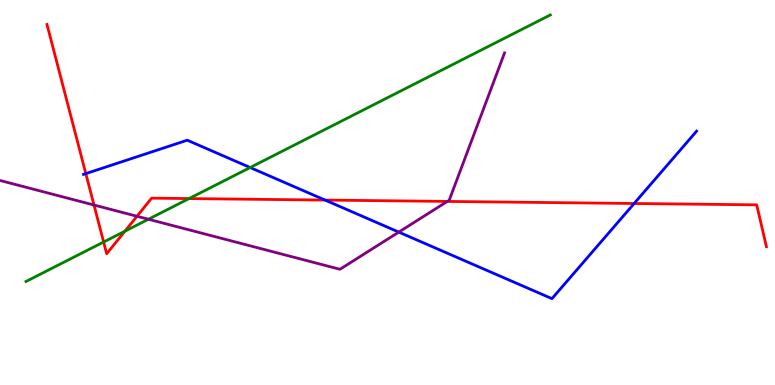[{'lines': ['blue', 'red'], 'intersections': [{'x': 1.11, 'y': 5.49}, {'x': 4.19, 'y': 4.8}, {'x': 8.18, 'y': 4.71}]}, {'lines': ['green', 'red'], 'intersections': [{'x': 1.34, 'y': 3.71}, {'x': 1.61, 'y': 3.99}, {'x': 2.44, 'y': 4.84}]}, {'lines': ['purple', 'red'], 'intersections': [{'x': 1.21, 'y': 4.67}, {'x': 1.77, 'y': 4.38}, {'x': 5.77, 'y': 4.77}]}, {'lines': ['blue', 'green'], 'intersections': [{'x': 3.23, 'y': 5.65}]}, {'lines': ['blue', 'purple'], 'intersections': [{'x': 5.15, 'y': 3.97}]}, {'lines': ['green', 'purple'], 'intersections': [{'x': 1.92, 'y': 4.31}]}]